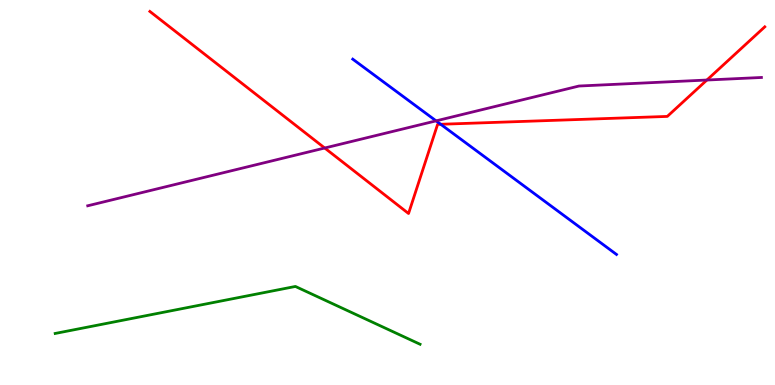[{'lines': ['blue', 'red'], 'intersections': [{'x': 5.69, 'y': 6.77}]}, {'lines': ['green', 'red'], 'intersections': []}, {'lines': ['purple', 'red'], 'intersections': [{'x': 4.19, 'y': 6.16}, {'x': 9.12, 'y': 7.92}]}, {'lines': ['blue', 'green'], 'intersections': []}, {'lines': ['blue', 'purple'], 'intersections': [{'x': 5.63, 'y': 6.86}]}, {'lines': ['green', 'purple'], 'intersections': []}]